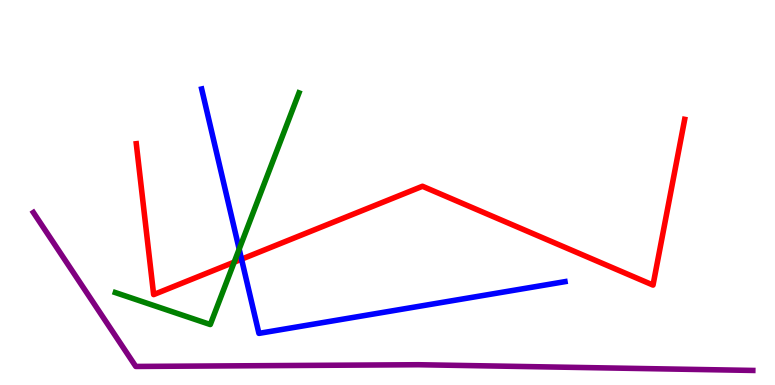[{'lines': ['blue', 'red'], 'intersections': [{'x': 3.12, 'y': 3.27}]}, {'lines': ['green', 'red'], 'intersections': [{'x': 3.02, 'y': 3.19}]}, {'lines': ['purple', 'red'], 'intersections': []}, {'lines': ['blue', 'green'], 'intersections': [{'x': 3.09, 'y': 3.53}]}, {'lines': ['blue', 'purple'], 'intersections': []}, {'lines': ['green', 'purple'], 'intersections': []}]